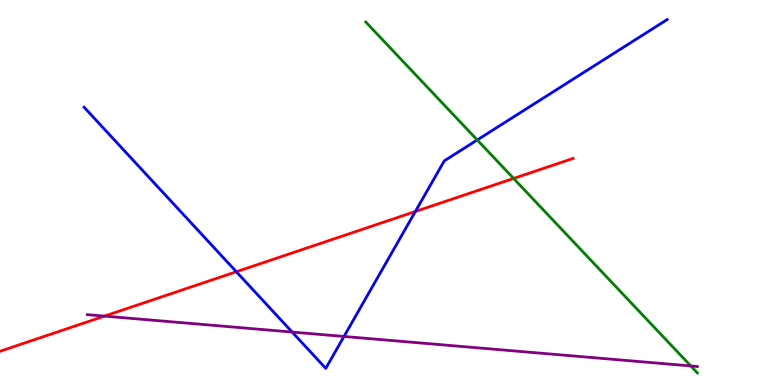[{'lines': ['blue', 'red'], 'intersections': [{'x': 3.05, 'y': 2.94}, {'x': 5.36, 'y': 4.51}]}, {'lines': ['green', 'red'], 'intersections': [{'x': 6.63, 'y': 5.37}]}, {'lines': ['purple', 'red'], 'intersections': [{'x': 1.35, 'y': 1.79}]}, {'lines': ['blue', 'green'], 'intersections': [{'x': 6.16, 'y': 6.36}]}, {'lines': ['blue', 'purple'], 'intersections': [{'x': 3.77, 'y': 1.38}, {'x': 4.44, 'y': 1.26}]}, {'lines': ['green', 'purple'], 'intersections': [{'x': 8.91, 'y': 0.495}]}]